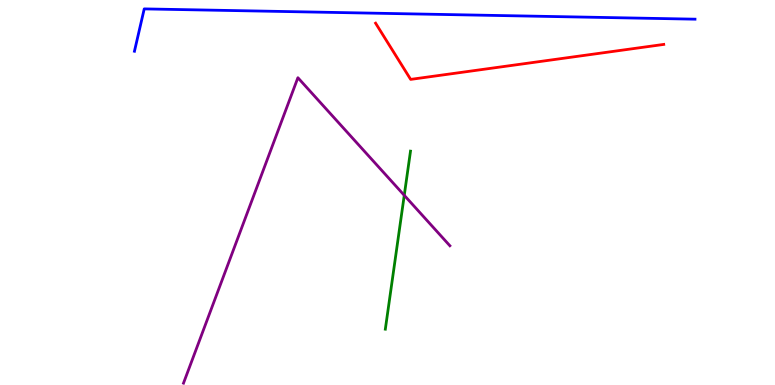[{'lines': ['blue', 'red'], 'intersections': []}, {'lines': ['green', 'red'], 'intersections': []}, {'lines': ['purple', 'red'], 'intersections': []}, {'lines': ['blue', 'green'], 'intersections': []}, {'lines': ['blue', 'purple'], 'intersections': []}, {'lines': ['green', 'purple'], 'intersections': [{'x': 5.22, 'y': 4.93}]}]